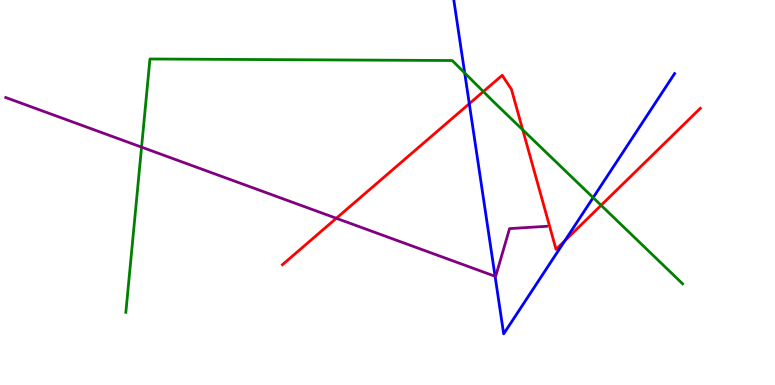[{'lines': ['blue', 'red'], 'intersections': [{'x': 6.06, 'y': 7.31}, {'x': 7.29, 'y': 3.75}]}, {'lines': ['green', 'red'], 'intersections': [{'x': 6.24, 'y': 7.62}, {'x': 6.75, 'y': 6.63}, {'x': 7.76, 'y': 4.67}]}, {'lines': ['purple', 'red'], 'intersections': [{'x': 4.34, 'y': 4.33}]}, {'lines': ['blue', 'green'], 'intersections': [{'x': 6.0, 'y': 8.11}, {'x': 7.65, 'y': 4.87}]}, {'lines': ['blue', 'purple'], 'intersections': [{'x': 6.39, 'y': 2.82}]}, {'lines': ['green', 'purple'], 'intersections': [{'x': 1.83, 'y': 6.18}]}]